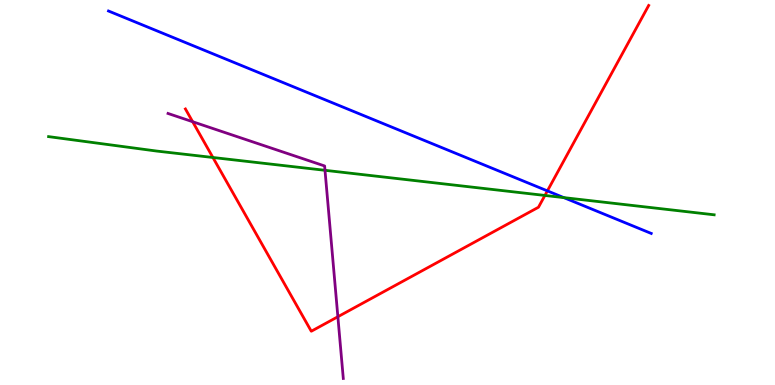[{'lines': ['blue', 'red'], 'intersections': [{'x': 7.06, 'y': 5.04}]}, {'lines': ['green', 'red'], 'intersections': [{'x': 2.75, 'y': 5.91}, {'x': 7.03, 'y': 4.92}]}, {'lines': ['purple', 'red'], 'intersections': [{'x': 2.49, 'y': 6.84}, {'x': 4.36, 'y': 1.77}]}, {'lines': ['blue', 'green'], 'intersections': [{'x': 7.28, 'y': 4.87}]}, {'lines': ['blue', 'purple'], 'intersections': []}, {'lines': ['green', 'purple'], 'intersections': [{'x': 4.19, 'y': 5.58}]}]